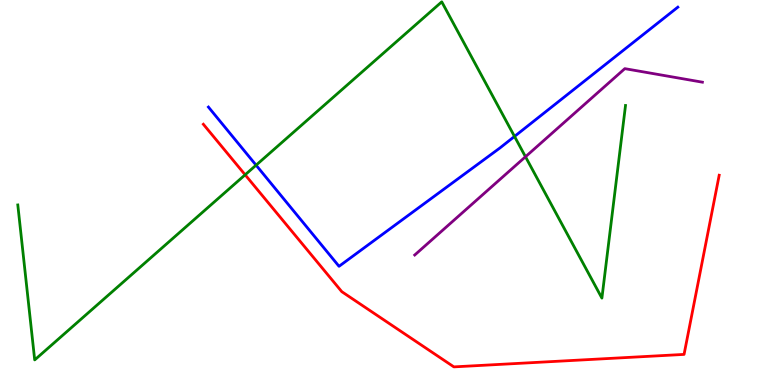[{'lines': ['blue', 'red'], 'intersections': []}, {'lines': ['green', 'red'], 'intersections': [{'x': 3.16, 'y': 5.46}]}, {'lines': ['purple', 'red'], 'intersections': []}, {'lines': ['blue', 'green'], 'intersections': [{'x': 3.3, 'y': 5.71}, {'x': 6.64, 'y': 6.46}]}, {'lines': ['blue', 'purple'], 'intersections': []}, {'lines': ['green', 'purple'], 'intersections': [{'x': 6.78, 'y': 5.93}]}]